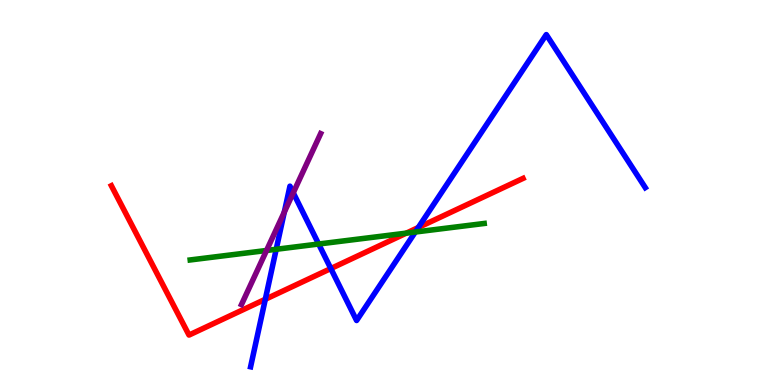[{'lines': ['blue', 'red'], 'intersections': [{'x': 3.42, 'y': 2.23}, {'x': 4.27, 'y': 3.02}, {'x': 5.4, 'y': 4.09}]}, {'lines': ['green', 'red'], 'intersections': [{'x': 5.24, 'y': 3.94}]}, {'lines': ['purple', 'red'], 'intersections': []}, {'lines': ['blue', 'green'], 'intersections': [{'x': 3.56, 'y': 3.53}, {'x': 4.11, 'y': 3.66}, {'x': 5.36, 'y': 3.97}]}, {'lines': ['blue', 'purple'], 'intersections': [{'x': 3.67, 'y': 4.49}, {'x': 3.78, 'y': 4.99}]}, {'lines': ['green', 'purple'], 'intersections': [{'x': 3.44, 'y': 3.49}]}]